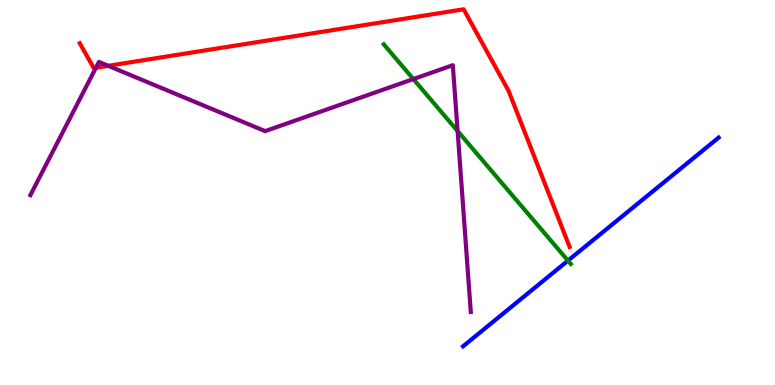[{'lines': ['blue', 'red'], 'intersections': []}, {'lines': ['green', 'red'], 'intersections': []}, {'lines': ['purple', 'red'], 'intersections': [{'x': 1.24, 'y': 8.24}, {'x': 1.4, 'y': 8.29}]}, {'lines': ['blue', 'green'], 'intersections': [{'x': 7.33, 'y': 3.23}]}, {'lines': ['blue', 'purple'], 'intersections': []}, {'lines': ['green', 'purple'], 'intersections': [{'x': 5.33, 'y': 7.95}, {'x': 5.9, 'y': 6.6}]}]